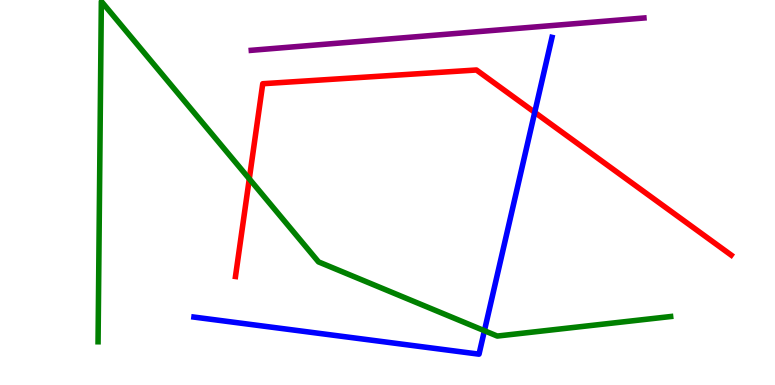[{'lines': ['blue', 'red'], 'intersections': [{'x': 6.9, 'y': 7.08}]}, {'lines': ['green', 'red'], 'intersections': [{'x': 3.22, 'y': 5.35}]}, {'lines': ['purple', 'red'], 'intersections': []}, {'lines': ['blue', 'green'], 'intersections': [{'x': 6.25, 'y': 1.41}]}, {'lines': ['blue', 'purple'], 'intersections': []}, {'lines': ['green', 'purple'], 'intersections': []}]